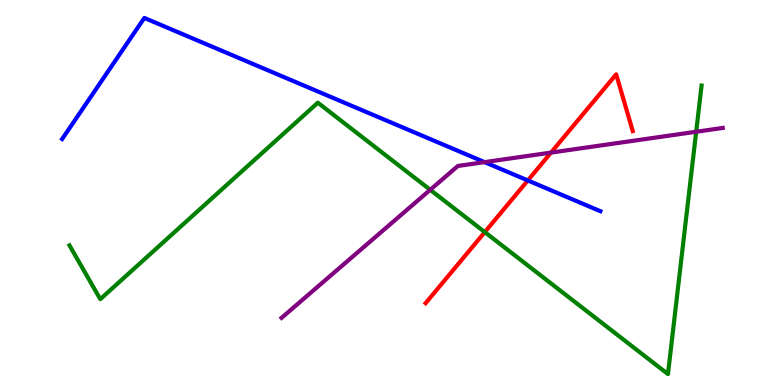[{'lines': ['blue', 'red'], 'intersections': [{'x': 6.81, 'y': 5.31}]}, {'lines': ['green', 'red'], 'intersections': [{'x': 6.26, 'y': 3.97}]}, {'lines': ['purple', 'red'], 'intersections': [{'x': 7.11, 'y': 6.04}]}, {'lines': ['blue', 'green'], 'intersections': []}, {'lines': ['blue', 'purple'], 'intersections': [{'x': 6.25, 'y': 5.79}]}, {'lines': ['green', 'purple'], 'intersections': [{'x': 5.55, 'y': 5.07}, {'x': 8.98, 'y': 6.58}]}]